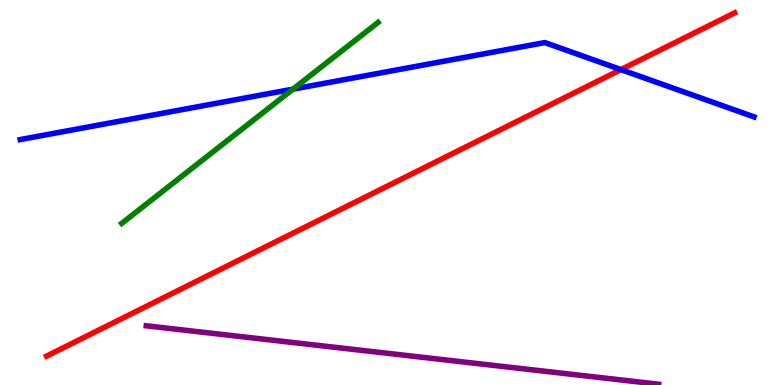[{'lines': ['blue', 'red'], 'intersections': [{'x': 8.01, 'y': 8.19}]}, {'lines': ['green', 'red'], 'intersections': []}, {'lines': ['purple', 'red'], 'intersections': []}, {'lines': ['blue', 'green'], 'intersections': [{'x': 3.78, 'y': 7.68}]}, {'lines': ['blue', 'purple'], 'intersections': []}, {'lines': ['green', 'purple'], 'intersections': []}]